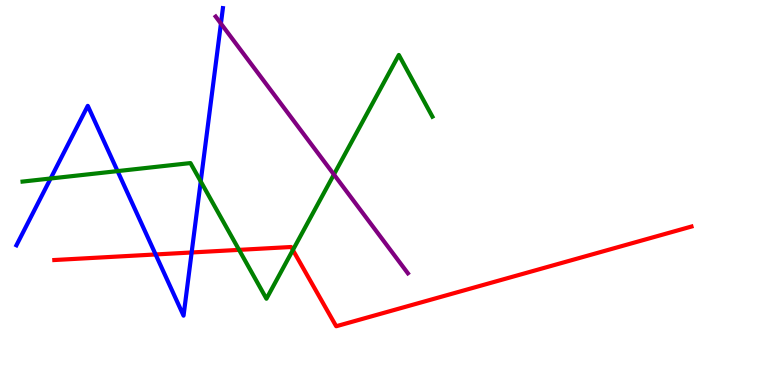[{'lines': ['blue', 'red'], 'intersections': [{'x': 2.01, 'y': 3.39}, {'x': 2.47, 'y': 3.44}]}, {'lines': ['green', 'red'], 'intersections': [{'x': 3.08, 'y': 3.51}, {'x': 3.78, 'y': 3.51}]}, {'lines': ['purple', 'red'], 'intersections': []}, {'lines': ['blue', 'green'], 'intersections': [{'x': 0.653, 'y': 5.36}, {'x': 1.52, 'y': 5.56}, {'x': 2.59, 'y': 5.29}]}, {'lines': ['blue', 'purple'], 'intersections': [{'x': 2.85, 'y': 9.39}]}, {'lines': ['green', 'purple'], 'intersections': [{'x': 4.31, 'y': 5.47}]}]